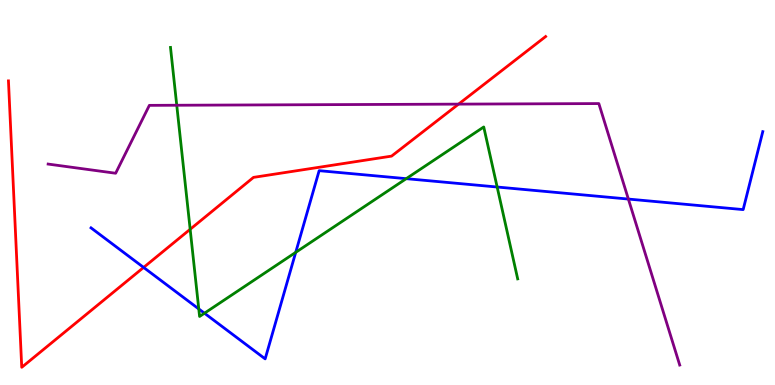[{'lines': ['blue', 'red'], 'intersections': [{'x': 1.85, 'y': 3.05}]}, {'lines': ['green', 'red'], 'intersections': [{'x': 2.45, 'y': 4.04}]}, {'lines': ['purple', 'red'], 'intersections': [{'x': 5.92, 'y': 7.3}]}, {'lines': ['blue', 'green'], 'intersections': [{'x': 2.56, 'y': 1.98}, {'x': 2.64, 'y': 1.86}, {'x': 3.82, 'y': 3.45}, {'x': 5.24, 'y': 5.36}, {'x': 6.41, 'y': 5.14}]}, {'lines': ['blue', 'purple'], 'intersections': [{'x': 8.11, 'y': 4.83}]}, {'lines': ['green', 'purple'], 'intersections': [{'x': 2.28, 'y': 7.27}]}]